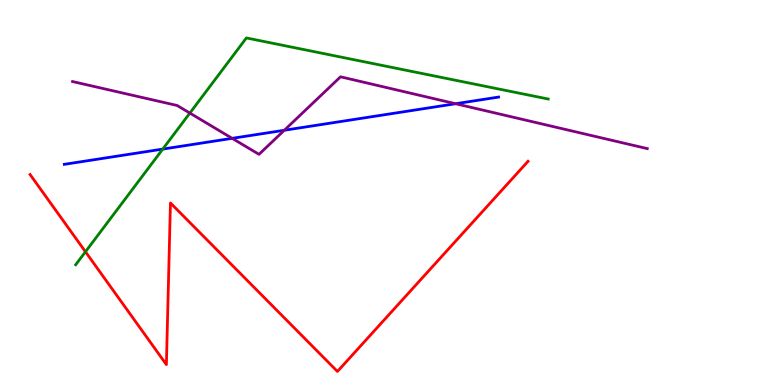[{'lines': ['blue', 'red'], 'intersections': []}, {'lines': ['green', 'red'], 'intersections': [{'x': 1.1, 'y': 3.46}]}, {'lines': ['purple', 'red'], 'intersections': []}, {'lines': ['blue', 'green'], 'intersections': [{'x': 2.1, 'y': 6.13}]}, {'lines': ['blue', 'purple'], 'intersections': [{'x': 3.0, 'y': 6.41}, {'x': 3.67, 'y': 6.62}, {'x': 5.88, 'y': 7.31}]}, {'lines': ['green', 'purple'], 'intersections': [{'x': 2.45, 'y': 7.06}]}]